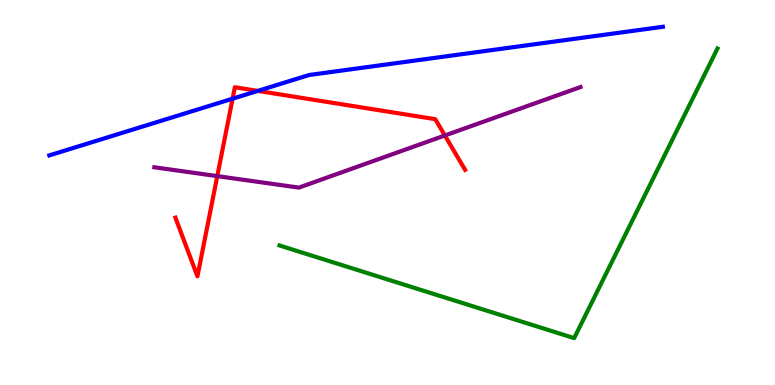[{'lines': ['blue', 'red'], 'intersections': [{'x': 3.0, 'y': 7.44}, {'x': 3.33, 'y': 7.64}]}, {'lines': ['green', 'red'], 'intersections': []}, {'lines': ['purple', 'red'], 'intersections': [{'x': 2.8, 'y': 5.43}, {'x': 5.74, 'y': 6.48}]}, {'lines': ['blue', 'green'], 'intersections': []}, {'lines': ['blue', 'purple'], 'intersections': []}, {'lines': ['green', 'purple'], 'intersections': []}]